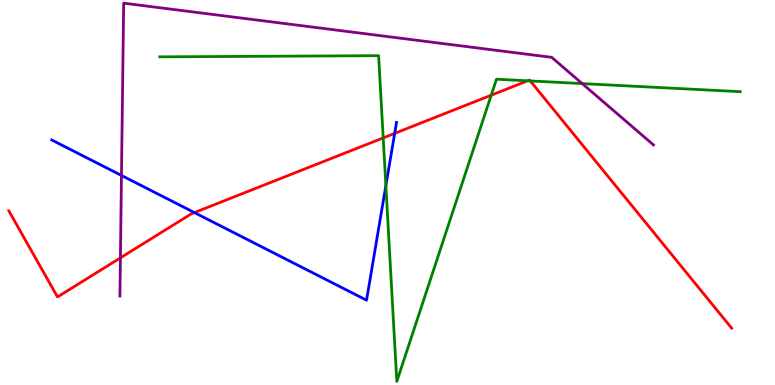[{'lines': ['blue', 'red'], 'intersections': [{'x': 2.51, 'y': 4.48}, {'x': 5.09, 'y': 6.54}]}, {'lines': ['green', 'red'], 'intersections': [{'x': 4.94, 'y': 6.42}, {'x': 6.34, 'y': 7.53}, {'x': 6.81, 'y': 7.9}, {'x': 6.84, 'y': 7.9}]}, {'lines': ['purple', 'red'], 'intersections': [{'x': 1.55, 'y': 3.3}]}, {'lines': ['blue', 'green'], 'intersections': [{'x': 4.98, 'y': 5.18}]}, {'lines': ['blue', 'purple'], 'intersections': [{'x': 1.57, 'y': 5.44}]}, {'lines': ['green', 'purple'], 'intersections': [{'x': 7.51, 'y': 7.83}]}]